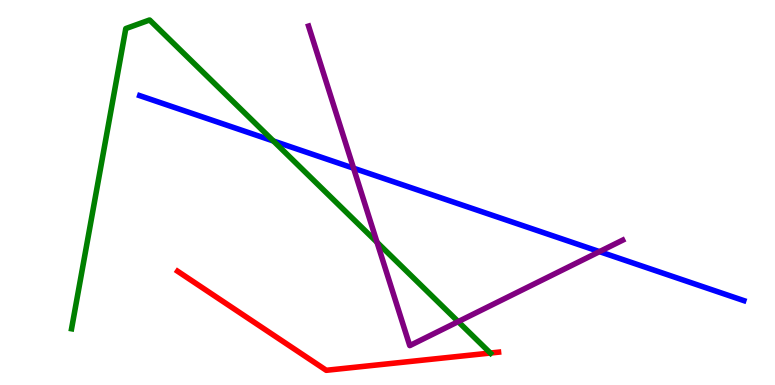[{'lines': ['blue', 'red'], 'intersections': []}, {'lines': ['green', 'red'], 'intersections': [{'x': 6.33, 'y': 0.83}]}, {'lines': ['purple', 'red'], 'intersections': []}, {'lines': ['blue', 'green'], 'intersections': [{'x': 3.53, 'y': 6.34}]}, {'lines': ['blue', 'purple'], 'intersections': [{'x': 4.56, 'y': 5.63}, {'x': 7.74, 'y': 3.46}]}, {'lines': ['green', 'purple'], 'intersections': [{'x': 4.86, 'y': 3.71}, {'x': 5.91, 'y': 1.65}]}]